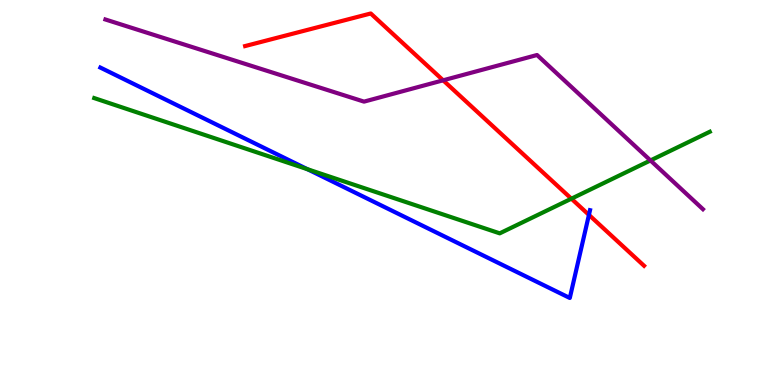[{'lines': ['blue', 'red'], 'intersections': [{'x': 7.6, 'y': 4.42}]}, {'lines': ['green', 'red'], 'intersections': [{'x': 7.37, 'y': 4.84}]}, {'lines': ['purple', 'red'], 'intersections': [{'x': 5.72, 'y': 7.91}]}, {'lines': ['blue', 'green'], 'intersections': [{'x': 3.97, 'y': 5.6}]}, {'lines': ['blue', 'purple'], 'intersections': []}, {'lines': ['green', 'purple'], 'intersections': [{'x': 8.39, 'y': 5.83}]}]